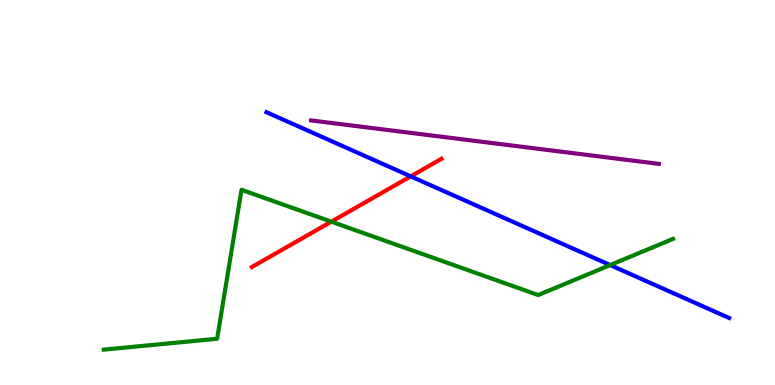[{'lines': ['blue', 'red'], 'intersections': [{'x': 5.3, 'y': 5.42}]}, {'lines': ['green', 'red'], 'intersections': [{'x': 4.28, 'y': 4.24}]}, {'lines': ['purple', 'red'], 'intersections': []}, {'lines': ['blue', 'green'], 'intersections': [{'x': 7.87, 'y': 3.11}]}, {'lines': ['blue', 'purple'], 'intersections': []}, {'lines': ['green', 'purple'], 'intersections': []}]